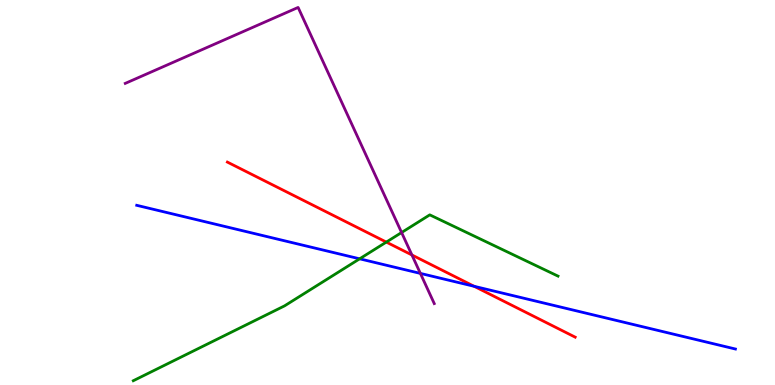[{'lines': ['blue', 'red'], 'intersections': [{'x': 6.12, 'y': 2.56}]}, {'lines': ['green', 'red'], 'intersections': [{'x': 4.98, 'y': 3.71}]}, {'lines': ['purple', 'red'], 'intersections': [{'x': 5.32, 'y': 3.38}]}, {'lines': ['blue', 'green'], 'intersections': [{'x': 4.64, 'y': 3.28}]}, {'lines': ['blue', 'purple'], 'intersections': [{'x': 5.42, 'y': 2.9}]}, {'lines': ['green', 'purple'], 'intersections': [{'x': 5.18, 'y': 3.96}]}]